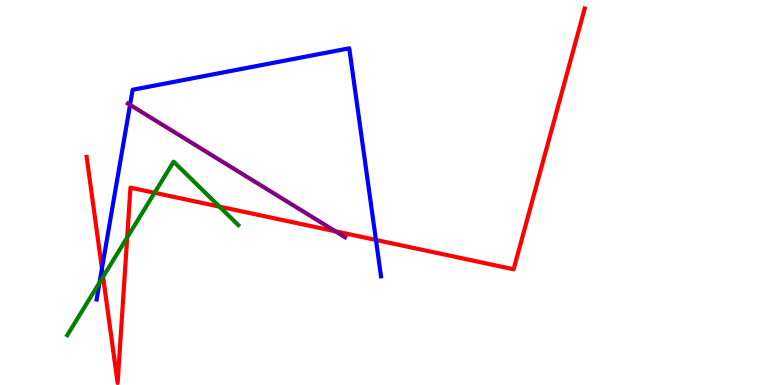[{'lines': ['blue', 'red'], 'intersections': [{'x': 1.32, 'y': 3.03}, {'x': 4.85, 'y': 3.77}]}, {'lines': ['green', 'red'], 'intersections': [{'x': 1.33, 'y': 2.81}, {'x': 1.64, 'y': 3.83}, {'x': 1.99, 'y': 4.99}, {'x': 2.83, 'y': 4.63}]}, {'lines': ['purple', 'red'], 'intersections': [{'x': 4.33, 'y': 3.99}]}, {'lines': ['blue', 'green'], 'intersections': [{'x': 1.28, 'y': 2.66}]}, {'lines': ['blue', 'purple'], 'intersections': [{'x': 1.68, 'y': 7.28}]}, {'lines': ['green', 'purple'], 'intersections': []}]